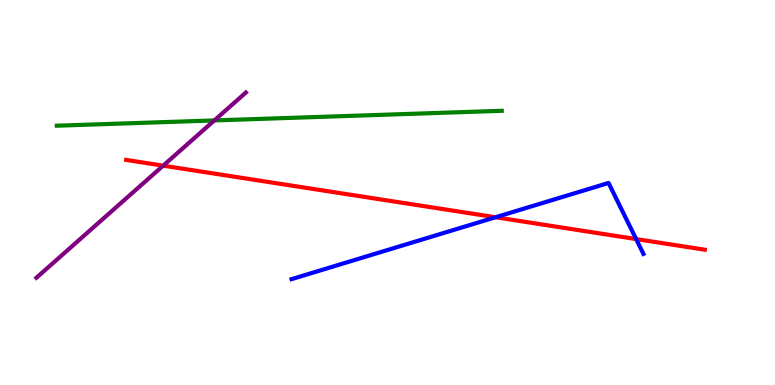[{'lines': ['blue', 'red'], 'intersections': [{'x': 6.39, 'y': 4.36}, {'x': 8.21, 'y': 3.79}]}, {'lines': ['green', 'red'], 'intersections': []}, {'lines': ['purple', 'red'], 'intersections': [{'x': 2.11, 'y': 5.7}]}, {'lines': ['blue', 'green'], 'intersections': []}, {'lines': ['blue', 'purple'], 'intersections': []}, {'lines': ['green', 'purple'], 'intersections': [{'x': 2.77, 'y': 6.87}]}]